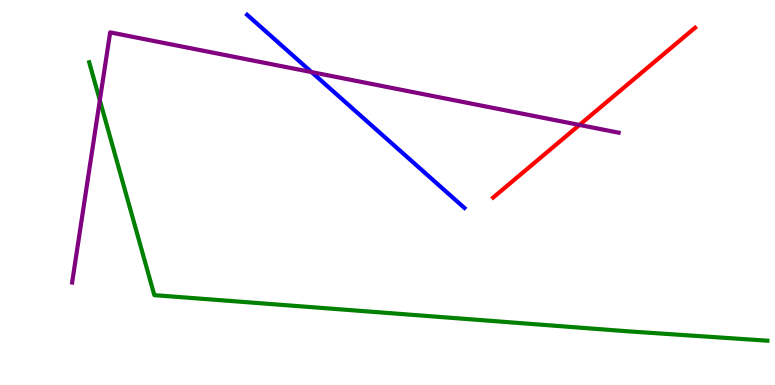[{'lines': ['blue', 'red'], 'intersections': []}, {'lines': ['green', 'red'], 'intersections': []}, {'lines': ['purple', 'red'], 'intersections': [{'x': 7.48, 'y': 6.75}]}, {'lines': ['blue', 'green'], 'intersections': []}, {'lines': ['blue', 'purple'], 'intersections': [{'x': 4.02, 'y': 8.13}]}, {'lines': ['green', 'purple'], 'intersections': [{'x': 1.29, 'y': 7.4}]}]